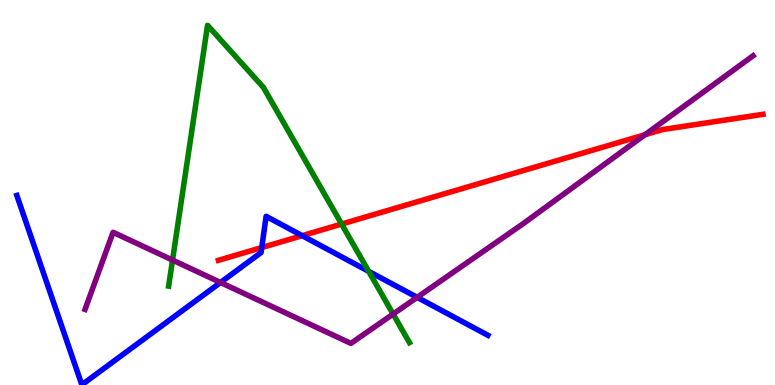[{'lines': ['blue', 'red'], 'intersections': [{'x': 3.38, 'y': 3.57}, {'x': 3.9, 'y': 3.88}]}, {'lines': ['green', 'red'], 'intersections': [{'x': 4.41, 'y': 4.18}]}, {'lines': ['purple', 'red'], 'intersections': [{'x': 8.32, 'y': 6.5}]}, {'lines': ['blue', 'green'], 'intersections': [{'x': 4.76, 'y': 2.95}]}, {'lines': ['blue', 'purple'], 'intersections': [{'x': 2.85, 'y': 2.66}, {'x': 5.38, 'y': 2.28}]}, {'lines': ['green', 'purple'], 'intersections': [{'x': 2.23, 'y': 3.24}, {'x': 5.07, 'y': 1.84}]}]